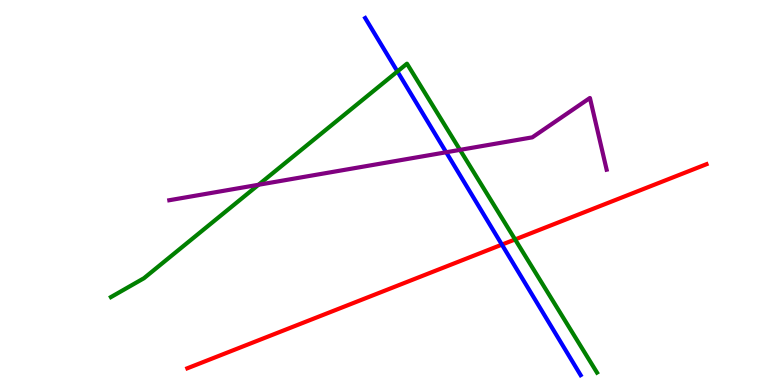[{'lines': ['blue', 'red'], 'intersections': [{'x': 6.48, 'y': 3.65}]}, {'lines': ['green', 'red'], 'intersections': [{'x': 6.65, 'y': 3.78}]}, {'lines': ['purple', 'red'], 'intersections': []}, {'lines': ['blue', 'green'], 'intersections': [{'x': 5.13, 'y': 8.14}]}, {'lines': ['blue', 'purple'], 'intersections': [{'x': 5.76, 'y': 6.05}]}, {'lines': ['green', 'purple'], 'intersections': [{'x': 3.34, 'y': 5.2}, {'x': 5.94, 'y': 6.11}]}]